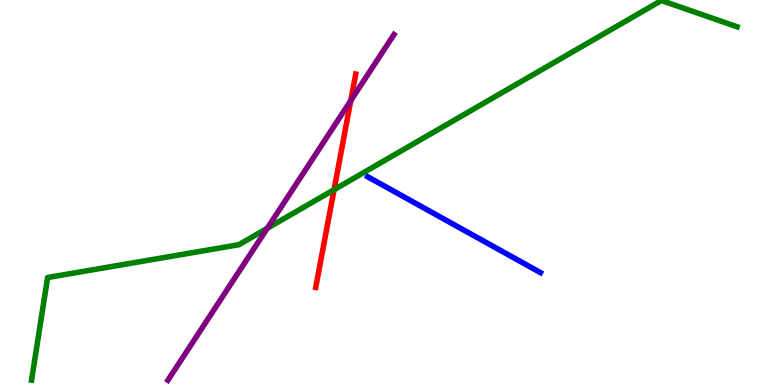[{'lines': ['blue', 'red'], 'intersections': []}, {'lines': ['green', 'red'], 'intersections': [{'x': 4.31, 'y': 5.07}]}, {'lines': ['purple', 'red'], 'intersections': [{'x': 4.53, 'y': 7.39}]}, {'lines': ['blue', 'green'], 'intersections': []}, {'lines': ['blue', 'purple'], 'intersections': []}, {'lines': ['green', 'purple'], 'intersections': [{'x': 3.45, 'y': 4.07}]}]